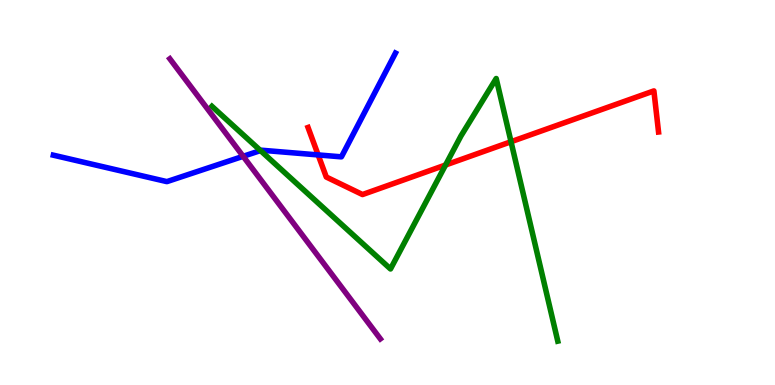[{'lines': ['blue', 'red'], 'intersections': [{'x': 4.11, 'y': 5.98}]}, {'lines': ['green', 'red'], 'intersections': [{'x': 5.75, 'y': 5.71}, {'x': 6.59, 'y': 6.32}]}, {'lines': ['purple', 'red'], 'intersections': []}, {'lines': ['blue', 'green'], 'intersections': [{'x': 3.36, 'y': 6.09}]}, {'lines': ['blue', 'purple'], 'intersections': [{'x': 3.14, 'y': 5.94}]}, {'lines': ['green', 'purple'], 'intersections': []}]